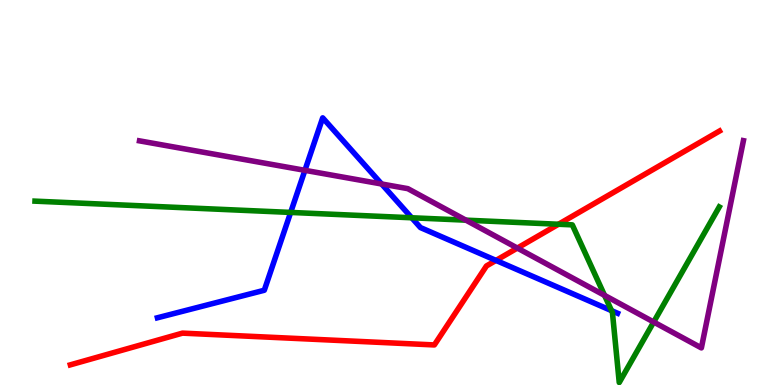[{'lines': ['blue', 'red'], 'intersections': [{'x': 6.4, 'y': 3.24}]}, {'lines': ['green', 'red'], 'intersections': [{'x': 7.21, 'y': 4.18}]}, {'lines': ['purple', 'red'], 'intersections': [{'x': 6.68, 'y': 3.56}]}, {'lines': ['blue', 'green'], 'intersections': [{'x': 3.75, 'y': 4.48}, {'x': 5.31, 'y': 4.34}, {'x': 7.89, 'y': 1.93}]}, {'lines': ['blue', 'purple'], 'intersections': [{'x': 3.93, 'y': 5.58}, {'x': 4.92, 'y': 5.22}]}, {'lines': ['green', 'purple'], 'intersections': [{'x': 6.01, 'y': 4.28}, {'x': 7.8, 'y': 2.33}, {'x': 8.43, 'y': 1.64}]}]